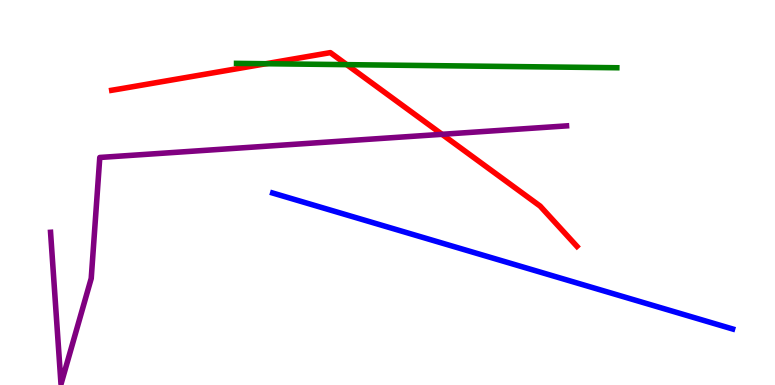[{'lines': ['blue', 'red'], 'intersections': []}, {'lines': ['green', 'red'], 'intersections': [{'x': 3.43, 'y': 8.34}, {'x': 4.47, 'y': 8.32}]}, {'lines': ['purple', 'red'], 'intersections': [{'x': 5.7, 'y': 6.51}]}, {'lines': ['blue', 'green'], 'intersections': []}, {'lines': ['blue', 'purple'], 'intersections': []}, {'lines': ['green', 'purple'], 'intersections': []}]